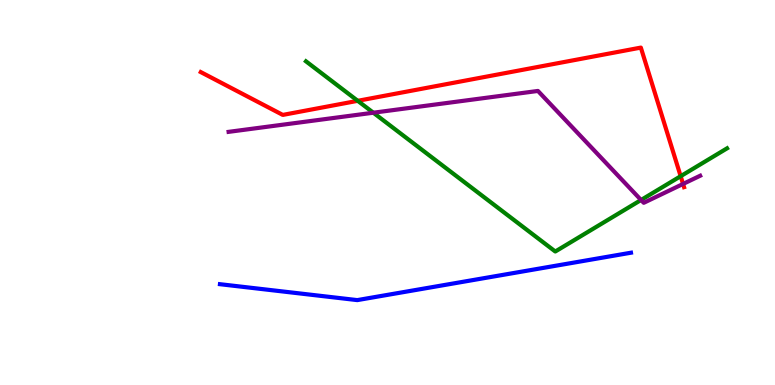[{'lines': ['blue', 'red'], 'intersections': []}, {'lines': ['green', 'red'], 'intersections': [{'x': 4.62, 'y': 7.38}, {'x': 8.78, 'y': 5.42}]}, {'lines': ['purple', 'red'], 'intersections': [{'x': 8.81, 'y': 5.22}]}, {'lines': ['blue', 'green'], 'intersections': []}, {'lines': ['blue', 'purple'], 'intersections': []}, {'lines': ['green', 'purple'], 'intersections': [{'x': 4.82, 'y': 7.07}, {'x': 8.27, 'y': 4.81}]}]